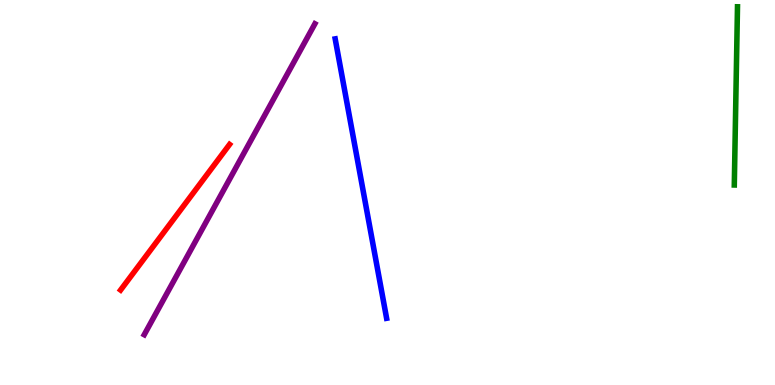[{'lines': ['blue', 'red'], 'intersections': []}, {'lines': ['green', 'red'], 'intersections': []}, {'lines': ['purple', 'red'], 'intersections': []}, {'lines': ['blue', 'green'], 'intersections': []}, {'lines': ['blue', 'purple'], 'intersections': []}, {'lines': ['green', 'purple'], 'intersections': []}]